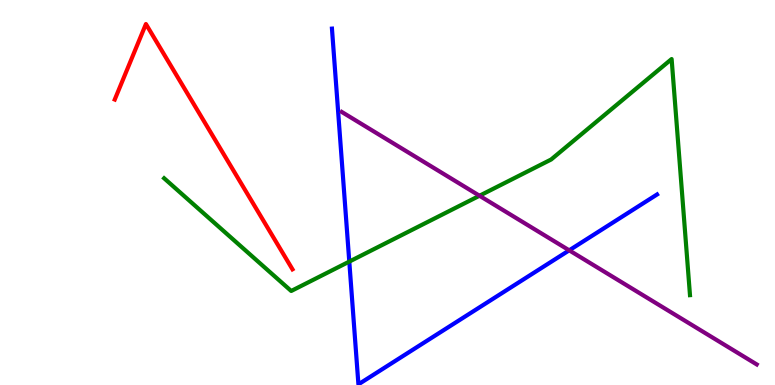[{'lines': ['blue', 'red'], 'intersections': []}, {'lines': ['green', 'red'], 'intersections': []}, {'lines': ['purple', 'red'], 'intersections': []}, {'lines': ['blue', 'green'], 'intersections': [{'x': 4.51, 'y': 3.21}]}, {'lines': ['blue', 'purple'], 'intersections': [{'x': 7.34, 'y': 3.5}]}, {'lines': ['green', 'purple'], 'intersections': [{'x': 6.19, 'y': 4.92}]}]